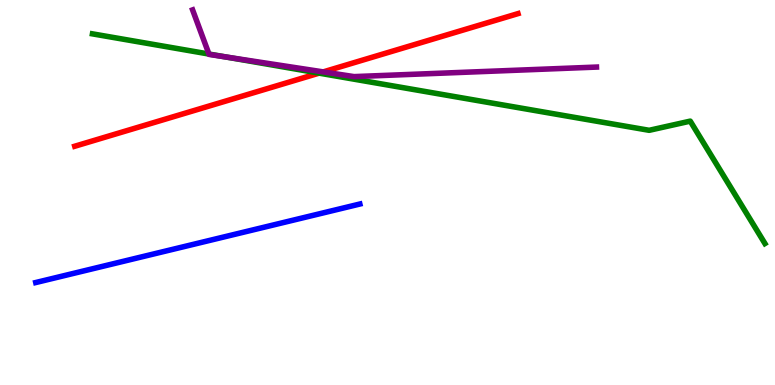[{'lines': ['blue', 'red'], 'intersections': []}, {'lines': ['green', 'red'], 'intersections': [{'x': 4.12, 'y': 8.1}]}, {'lines': ['purple', 'red'], 'intersections': [{'x': 4.17, 'y': 8.13}]}, {'lines': ['blue', 'green'], 'intersections': []}, {'lines': ['blue', 'purple'], 'intersections': []}, {'lines': ['green', 'purple'], 'intersections': [{'x': 2.7, 'y': 8.6}, {'x': 2.92, 'y': 8.52}]}]